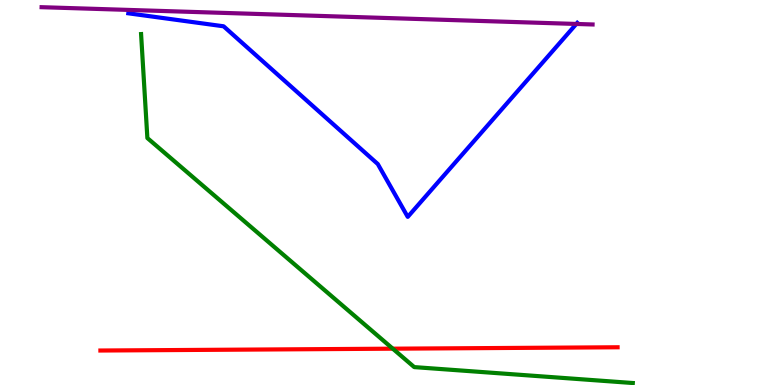[{'lines': ['blue', 'red'], 'intersections': []}, {'lines': ['green', 'red'], 'intersections': [{'x': 5.07, 'y': 0.943}]}, {'lines': ['purple', 'red'], 'intersections': []}, {'lines': ['blue', 'green'], 'intersections': []}, {'lines': ['blue', 'purple'], 'intersections': [{'x': 7.44, 'y': 9.38}]}, {'lines': ['green', 'purple'], 'intersections': []}]